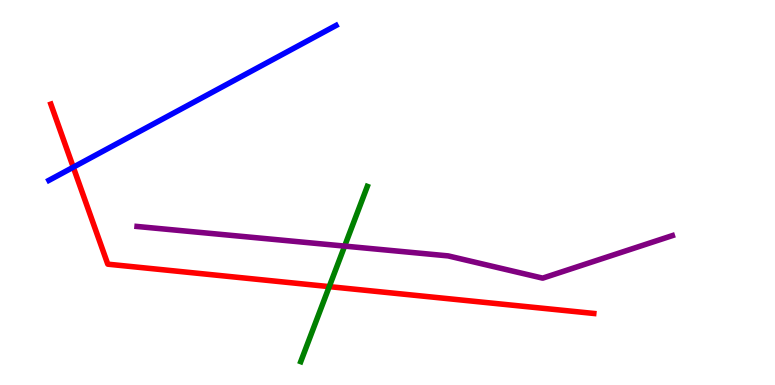[{'lines': ['blue', 'red'], 'intersections': [{'x': 0.946, 'y': 5.66}]}, {'lines': ['green', 'red'], 'intersections': [{'x': 4.25, 'y': 2.56}]}, {'lines': ['purple', 'red'], 'intersections': []}, {'lines': ['blue', 'green'], 'intersections': []}, {'lines': ['blue', 'purple'], 'intersections': []}, {'lines': ['green', 'purple'], 'intersections': [{'x': 4.45, 'y': 3.61}]}]